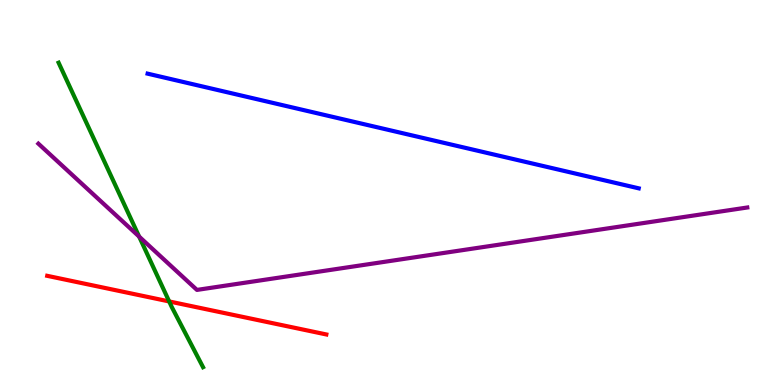[{'lines': ['blue', 'red'], 'intersections': []}, {'lines': ['green', 'red'], 'intersections': [{'x': 2.18, 'y': 2.17}]}, {'lines': ['purple', 'red'], 'intersections': []}, {'lines': ['blue', 'green'], 'intersections': []}, {'lines': ['blue', 'purple'], 'intersections': []}, {'lines': ['green', 'purple'], 'intersections': [{'x': 1.8, 'y': 3.85}]}]